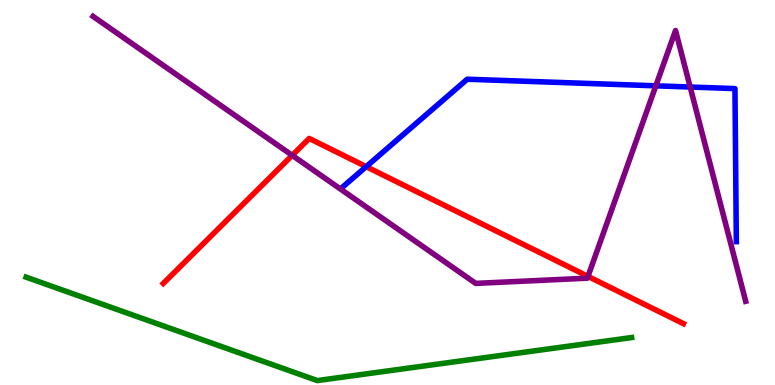[{'lines': ['blue', 'red'], 'intersections': [{'x': 4.73, 'y': 5.67}]}, {'lines': ['green', 'red'], 'intersections': []}, {'lines': ['purple', 'red'], 'intersections': [{'x': 3.77, 'y': 5.96}, {'x': 7.59, 'y': 2.82}]}, {'lines': ['blue', 'green'], 'intersections': []}, {'lines': ['blue', 'purple'], 'intersections': [{'x': 8.46, 'y': 7.77}, {'x': 8.91, 'y': 7.74}]}, {'lines': ['green', 'purple'], 'intersections': []}]